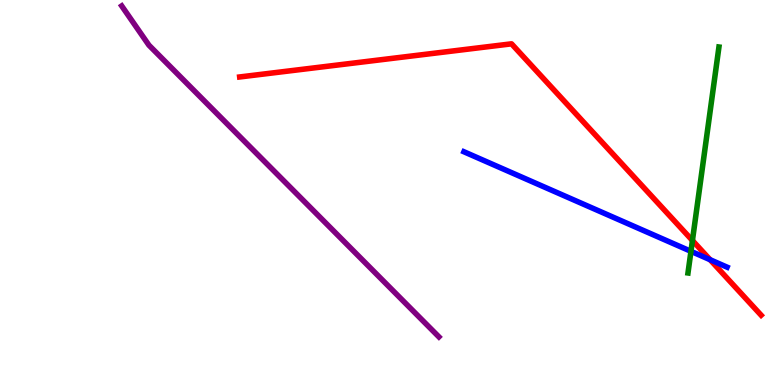[{'lines': ['blue', 'red'], 'intersections': [{'x': 9.16, 'y': 3.25}]}, {'lines': ['green', 'red'], 'intersections': [{'x': 8.93, 'y': 3.75}]}, {'lines': ['purple', 'red'], 'intersections': []}, {'lines': ['blue', 'green'], 'intersections': [{'x': 8.92, 'y': 3.47}]}, {'lines': ['blue', 'purple'], 'intersections': []}, {'lines': ['green', 'purple'], 'intersections': []}]